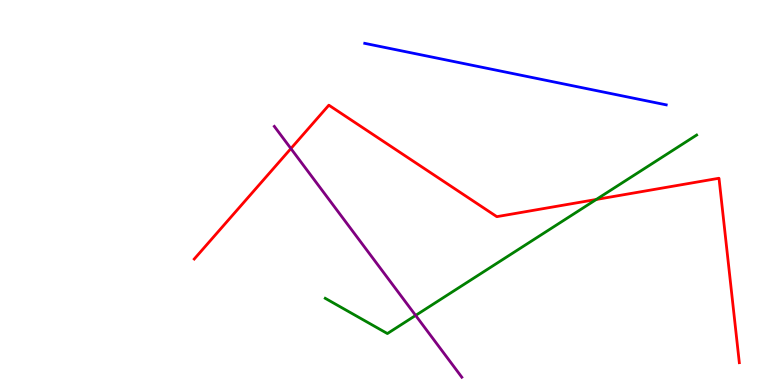[{'lines': ['blue', 'red'], 'intersections': []}, {'lines': ['green', 'red'], 'intersections': [{'x': 7.69, 'y': 4.82}]}, {'lines': ['purple', 'red'], 'intersections': [{'x': 3.75, 'y': 6.14}]}, {'lines': ['blue', 'green'], 'intersections': []}, {'lines': ['blue', 'purple'], 'intersections': []}, {'lines': ['green', 'purple'], 'intersections': [{'x': 5.36, 'y': 1.81}]}]